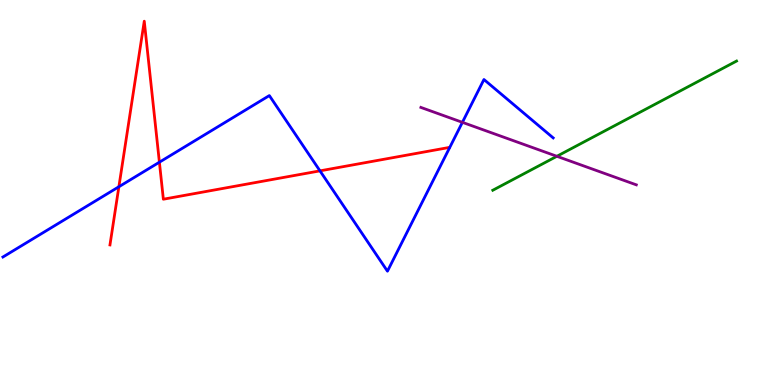[{'lines': ['blue', 'red'], 'intersections': [{'x': 1.53, 'y': 5.15}, {'x': 2.06, 'y': 5.79}, {'x': 4.13, 'y': 5.56}]}, {'lines': ['green', 'red'], 'intersections': []}, {'lines': ['purple', 'red'], 'intersections': []}, {'lines': ['blue', 'green'], 'intersections': []}, {'lines': ['blue', 'purple'], 'intersections': [{'x': 5.97, 'y': 6.82}]}, {'lines': ['green', 'purple'], 'intersections': [{'x': 7.19, 'y': 5.94}]}]